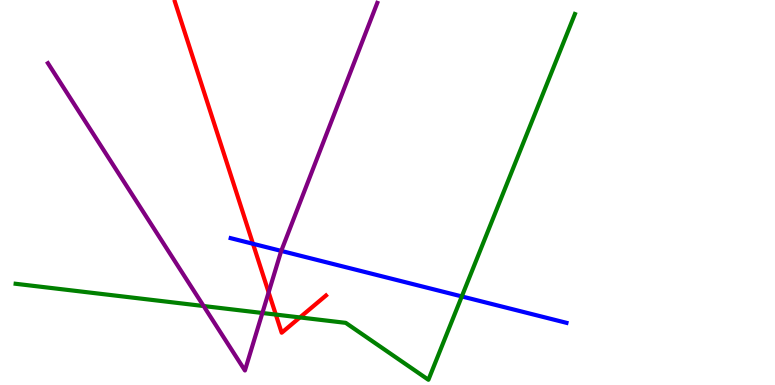[{'lines': ['blue', 'red'], 'intersections': [{'x': 3.26, 'y': 3.67}]}, {'lines': ['green', 'red'], 'intersections': [{'x': 3.56, 'y': 1.83}, {'x': 3.87, 'y': 1.76}]}, {'lines': ['purple', 'red'], 'intersections': [{'x': 3.47, 'y': 2.41}]}, {'lines': ['blue', 'green'], 'intersections': [{'x': 5.96, 'y': 2.3}]}, {'lines': ['blue', 'purple'], 'intersections': [{'x': 3.63, 'y': 3.48}]}, {'lines': ['green', 'purple'], 'intersections': [{'x': 2.63, 'y': 2.05}, {'x': 3.39, 'y': 1.87}]}]